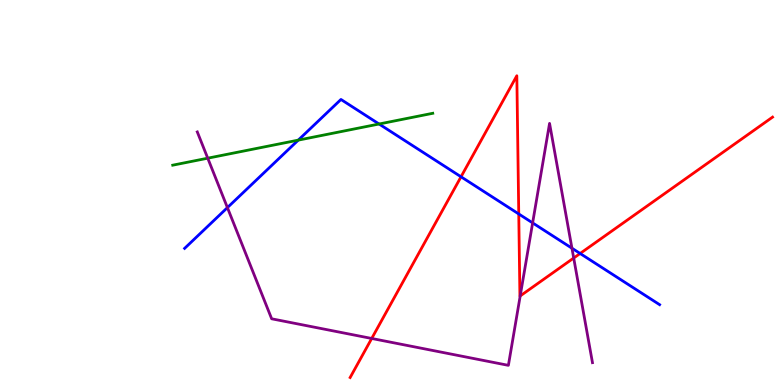[{'lines': ['blue', 'red'], 'intersections': [{'x': 5.95, 'y': 5.41}, {'x': 6.69, 'y': 4.44}, {'x': 7.49, 'y': 3.42}]}, {'lines': ['green', 'red'], 'intersections': []}, {'lines': ['purple', 'red'], 'intersections': [{'x': 4.8, 'y': 1.21}, {'x': 6.71, 'y': 2.31}, {'x': 7.4, 'y': 3.3}]}, {'lines': ['blue', 'green'], 'intersections': [{'x': 3.85, 'y': 6.36}, {'x': 4.89, 'y': 6.78}]}, {'lines': ['blue', 'purple'], 'intersections': [{'x': 2.93, 'y': 4.61}, {'x': 6.87, 'y': 4.21}, {'x': 7.38, 'y': 3.55}]}, {'lines': ['green', 'purple'], 'intersections': [{'x': 2.68, 'y': 5.89}]}]